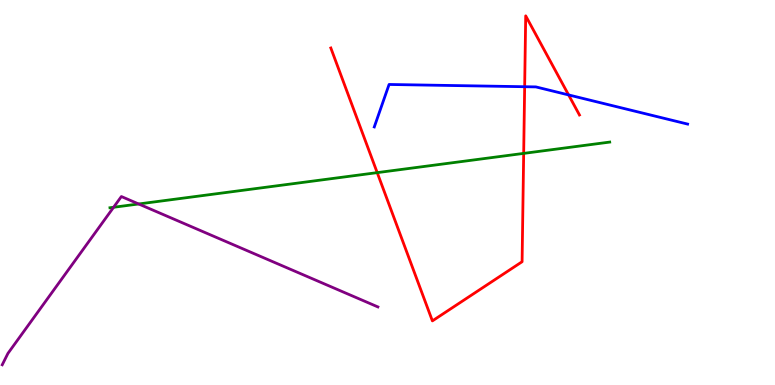[{'lines': ['blue', 'red'], 'intersections': [{'x': 6.77, 'y': 7.75}, {'x': 7.34, 'y': 7.53}]}, {'lines': ['green', 'red'], 'intersections': [{'x': 4.87, 'y': 5.52}, {'x': 6.76, 'y': 6.02}]}, {'lines': ['purple', 'red'], 'intersections': []}, {'lines': ['blue', 'green'], 'intersections': []}, {'lines': ['blue', 'purple'], 'intersections': []}, {'lines': ['green', 'purple'], 'intersections': [{'x': 1.47, 'y': 4.62}, {'x': 1.79, 'y': 4.7}]}]